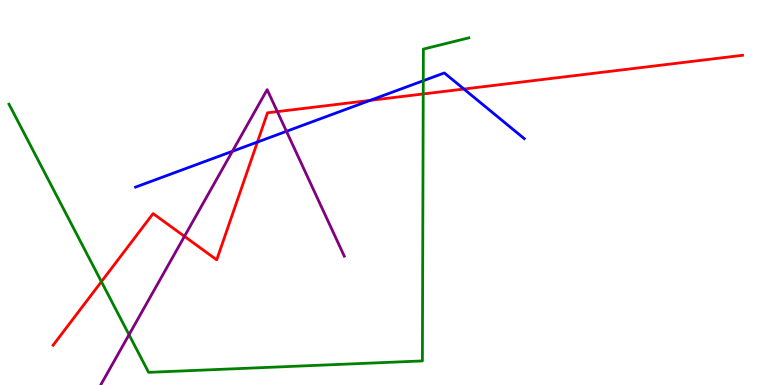[{'lines': ['blue', 'red'], 'intersections': [{'x': 3.32, 'y': 6.31}, {'x': 4.78, 'y': 7.39}, {'x': 5.99, 'y': 7.69}]}, {'lines': ['green', 'red'], 'intersections': [{'x': 1.31, 'y': 2.68}, {'x': 5.46, 'y': 7.56}]}, {'lines': ['purple', 'red'], 'intersections': [{'x': 2.38, 'y': 3.86}, {'x': 3.58, 'y': 7.1}]}, {'lines': ['blue', 'green'], 'intersections': [{'x': 5.46, 'y': 7.9}]}, {'lines': ['blue', 'purple'], 'intersections': [{'x': 3.0, 'y': 6.07}, {'x': 3.7, 'y': 6.59}]}, {'lines': ['green', 'purple'], 'intersections': [{'x': 1.66, 'y': 1.31}]}]